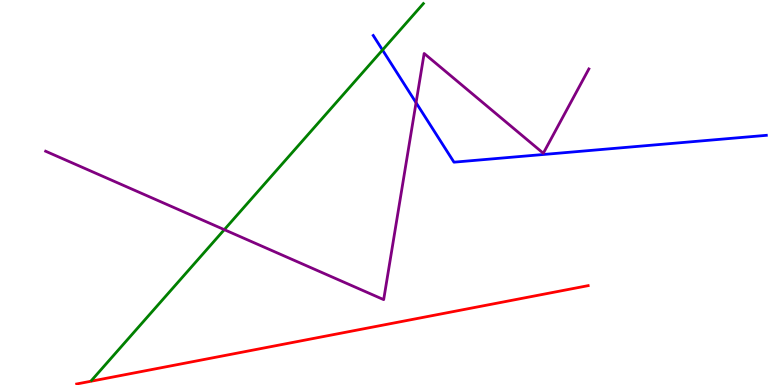[{'lines': ['blue', 'red'], 'intersections': []}, {'lines': ['green', 'red'], 'intersections': []}, {'lines': ['purple', 'red'], 'intersections': []}, {'lines': ['blue', 'green'], 'intersections': [{'x': 4.94, 'y': 8.7}]}, {'lines': ['blue', 'purple'], 'intersections': [{'x': 5.37, 'y': 7.33}]}, {'lines': ['green', 'purple'], 'intersections': [{'x': 2.89, 'y': 4.03}]}]